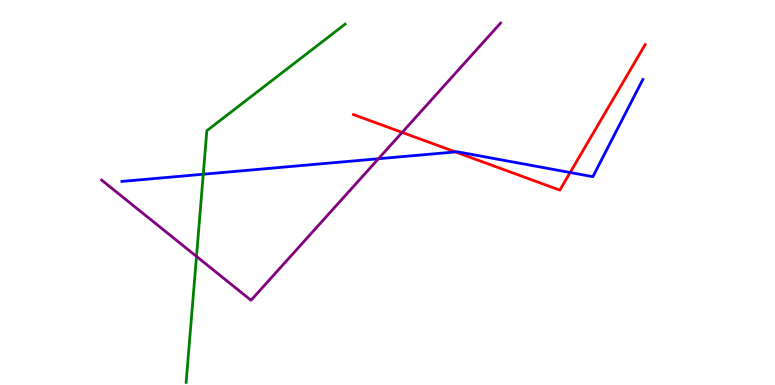[{'lines': ['blue', 'red'], 'intersections': [{'x': 5.88, 'y': 6.05}, {'x': 7.36, 'y': 5.52}]}, {'lines': ['green', 'red'], 'intersections': []}, {'lines': ['purple', 'red'], 'intersections': [{'x': 5.19, 'y': 6.56}]}, {'lines': ['blue', 'green'], 'intersections': [{'x': 2.62, 'y': 5.47}]}, {'lines': ['blue', 'purple'], 'intersections': [{'x': 4.88, 'y': 5.88}]}, {'lines': ['green', 'purple'], 'intersections': [{'x': 2.54, 'y': 3.34}]}]